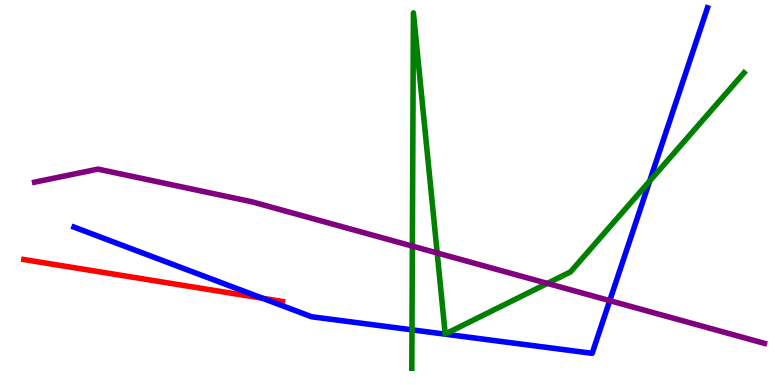[{'lines': ['blue', 'red'], 'intersections': [{'x': 3.39, 'y': 2.25}]}, {'lines': ['green', 'red'], 'intersections': []}, {'lines': ['purple', 'red'], 'intersections': []}, {'lines': ['blue', 'green'], 'intersections': [{'x': 5.32, 'y': 1.43}, {'x': 8.38, 'y': 5.3}]}, {'lines': ['blue', 'purple'], 'intersections': [{'x': 7.87, 'y': 2.19}]}, {'lines': ['green', 'purple'], 'intersections': [{'x': 5.32, 'y': 3.61}, {'x': 5.64, 'y': 3.43}, {'x': 7.06, 'y': 2.64}]}]